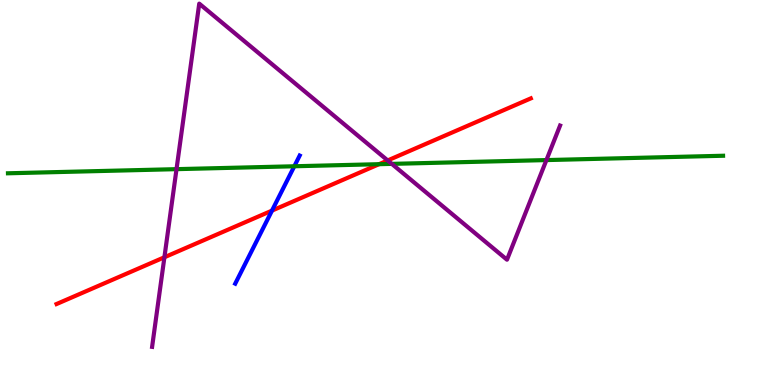[{'lines': ['blue', 'red'], 'intersections': [{'x': 3.51, 'y': 4.53}]}, {'lines': ['green', 'red'], 'intersections': [{'x': 4.89, 'y': 5.74}]}, {'lines': ['purple', 'red'], 'intersections': [{'x': 2.12, 'y': 3.32}, {'x': 5.0, 'y': 5.83}]}, {'lines': ['blue', 'green'], 'intersections': [{'x': 3.8, 'y': 5.68}]}, {'lines': ['blue', 'purple'], 'intersections': []}, {'lines': ['green', 'purple'], 'intersections': [{'x': 2.28, 'y': 5.61}, {'x': 5.06, 'y': 5.74}, {'x': 7.05, 'y': 5.84}]}]